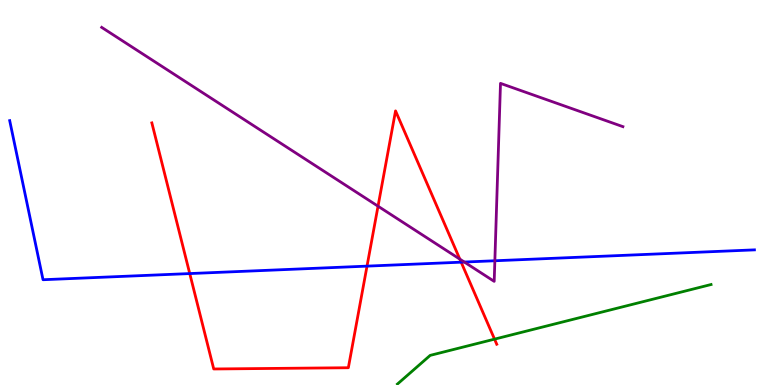[{'lines': ['blue', 'red'], 'intersections': [{'x': 2.45, 'y': 2.89}, {'x': 4.74, 'y': 3.09}, {'x': 5.95, 'y': 3.19}]}, {'lines': ['green', 'red'], 'intersections': [{'x': 6.38, 'y': 1.19}]}, {'lines': ['purple', 'red'], 'intersections': [{'x': 4.88, 'y': 4.64}, {'x': 5.93, 'y': 3.27}]}, {'lines': ['blue', 'green'], 'intersections': []}, {'lines': ['blue', 'purple'], 'intersections': [{'x': 5.99, 'y': 3.19}, {'x': 6.39, 'y': 3.23}]}, {'lines': ['green', 'purple'], 'intersections': []}]